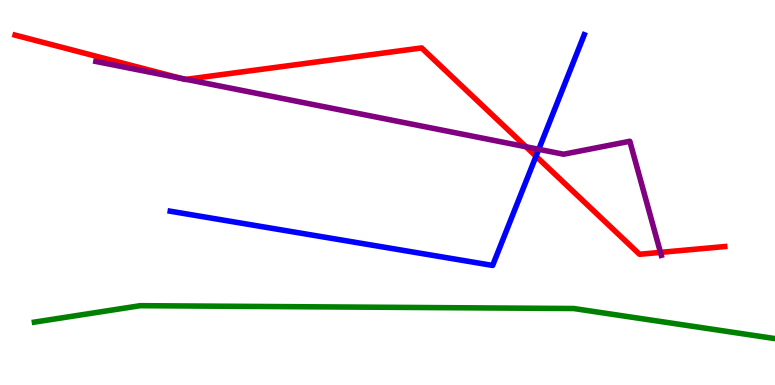[{'lines': ['blue', 'red'], 'intersections': [{'x': 6.92, 'y': 5.94}]}, {'lines': ['green', 'red'], 'intersections': []}, {'lines': ['purple', 'red'], 'intersections': [{'x': 2.33, 'y': 7.97}, {'x': 2.4, 'y': 7.94}, {'x': 6.79, 'y': 6.19}, {'x': 8.52, 'y': 3.44}]}, {'lines': ['blue', 'green'], 'intersections': []}, {'lines': ['blue', 'purple'], 'intersections': [{'x': 6.95, 'y': 6.12}]}, {'lines': ['green', 'purple'], 'intersections': []}]